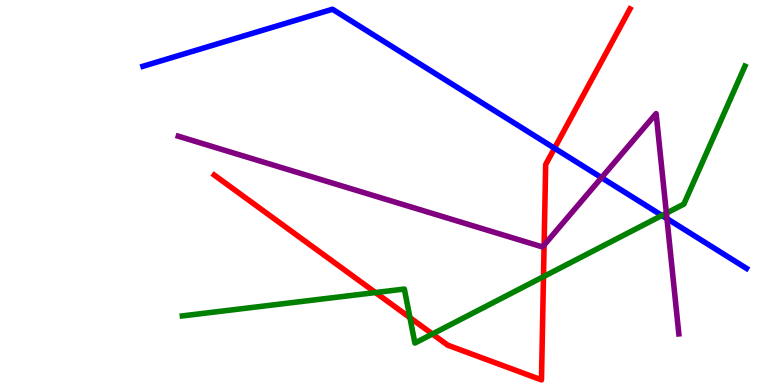[{'lines': ['blue', 'red'], 'intersections': [{'x': 7.16, 'y': 6.15}]}, {'lines': ['green', 'red'], 'intersections': [{'x': 4.85, 'y': 2.4}, {'x': 5.29, 'y': 1.75}, {'x': 5.58, 'y': 1.32}, {'x': 7.01, 'y': 2.81}]}, {'lines': ['purple', 'red'], 'intersections': [{'x': 7.02, 'y': 3.63}]}, {'lines': ['blue', 'green'], 'intersections': [{'x': 8.54, 'y': 4.4}]}, {'lines': ['blue', 'purple'], 'intersections': [{'x': 7.76, 'y': 5.39}, {'x': 8.61, 'y': 4.32}]}, {'lines': ['green', 'purple'], 'intersections': [{'x': 8.6, 'y': 4.46}]}]